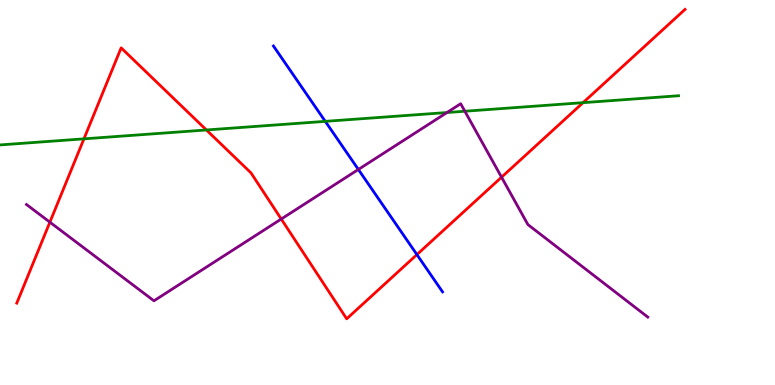[{'lines': ['blue', 'red'], 'intersections': [{'x': 5.38, 'y': 3.39}]}, {'lines': ['green', 'red'], 'intersections': [{'x': 1.08, 'y': 6.39}, {'x': 2.66, 'y': 6.62}, {'x': 7.52, 'y': 7.33}]}, {'lines': ['purple', 'red'], 'intersections': [{'x': 0.644, 'y': 4.23}, {'x': 3.63, 'y': 4.31}, {'x': 6.47, 'y': 5.4}]}, {'lines': ['blue', 'green'], 'intersections': [{'x': 4.2, 'y': 6.85}]}, {'lines': ['blue', 'purple'], 'intersections': [{'x': 4.62, 'y': 5.6}]}, {'lines': ['green', 'purple'], 'intersections': [{'x': 5.77, 'y': 7.08}, {'x': 6.0, 'y': 7.11}]}]